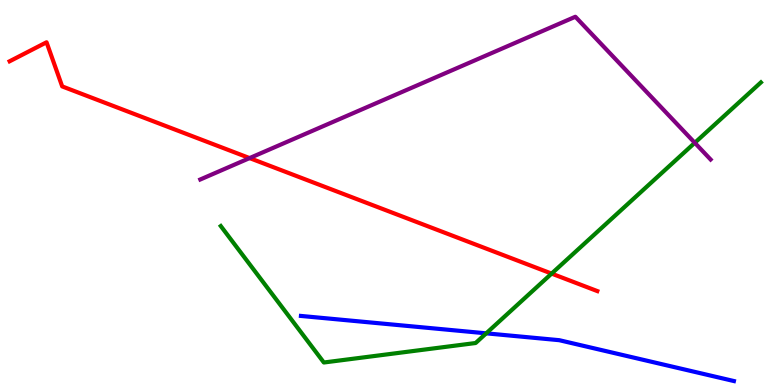[{'lines': ['blue', 'red'], 'intersections': []}, {'lines': ['green', 'red'], 'intersections': [{'x': 7.12, 'y': 2.89}]}, {'lines': ['purple', 'red'], 'intersections': [{'x': 3.22, 'y': 5.89}]}, {'lines': ['blue', 'green'], 'intersections': [{'x': 6.27, 'y': 1.34}]}, {'lines': ['blue', 'purple'], 'intersections': []}, {'lines': ['green', 'purple'], 'intersections': [{'x': 8.97, 'y': 6.29}]}]